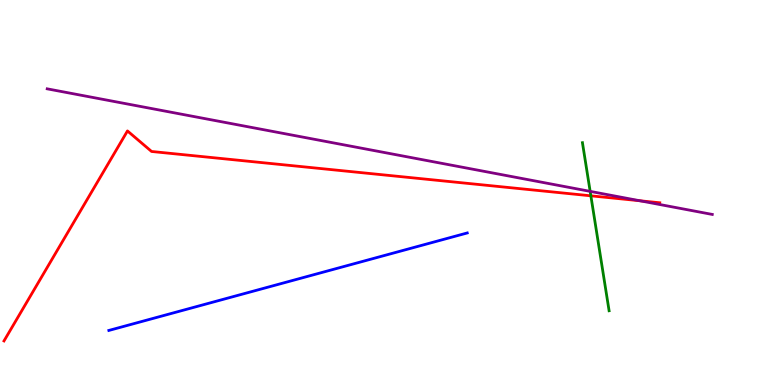[{'lines': ['blue', 'red'], 'intersections': []}, {'lines': ['green', 'red'], 'intersections': [{'x': 7.62, 'y': 4.91}]}, {'lines': ['purple', 'red'], 'intersections': [{'x': 8.26, 'y': 4.79}]}, {'lines': ['blue', 'green'], 'intersections': []}, {'lines': ['blue', 'purple'], 'intersections': []}, {'lines': ['green', 'purple'], 'intersections': [{'x': 7.61, 'y': 5.03}]}]